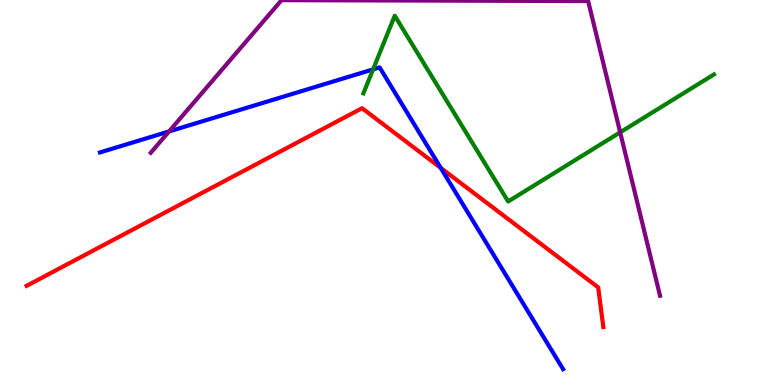[{'lines': ['blue', 'red'], 'intersections': [{'x': 5.69, 'y': 5.64}]}, {'lines': ['green', 'red'], 'intersections': []}, {'lines': ['purple', 'red'], 'intersections': []}, {'lines': ['blue', 'green'], 'intersections': [{'x': 4.81, 'y': 8.2}]}, {'lines': ['blue', 'purple'], 'intersections': [{'x': 2.18, 'y': 6.59}]}, {'lines': ['green', 'purple'], 'intersections': [{'x': 8.0, 'y': 6.56}]}]